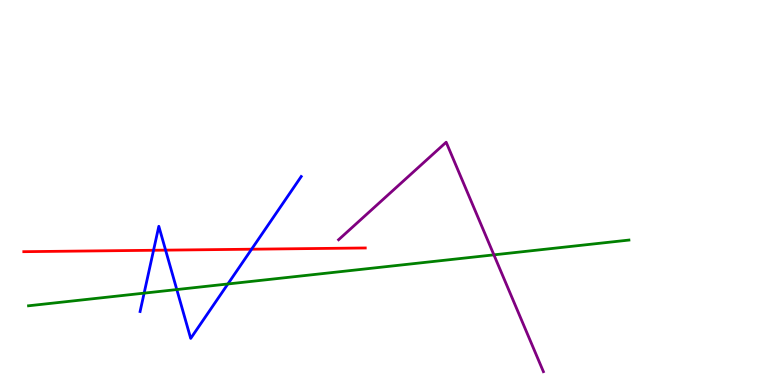[{'lines': ['blue', 'red'], 'intersections': [{'x': 1.98, 'y': 3.5}, {'x': 2.14, 'y': 3.5}, {'x': 3.25, 'y': 3.53}]}, {'lines': ['green', 'red'], 'intersections': []}, {'lines': ['purple', 'red'], 'intersections': []}, {'lines': ['blue', 'green'], 'intersections': [{'x': 1.86, 'y': 2.39}, {'x': 2.28, 'y': 2.48}, {'x': 2.94, 'y': 2.62}]}, {'lines': ['blue', 'purple'], 'intersections': []}, {'lines': ['green', 'purple'], 'intersections': [{'x': 6.37, 'y': 3.38}]}]